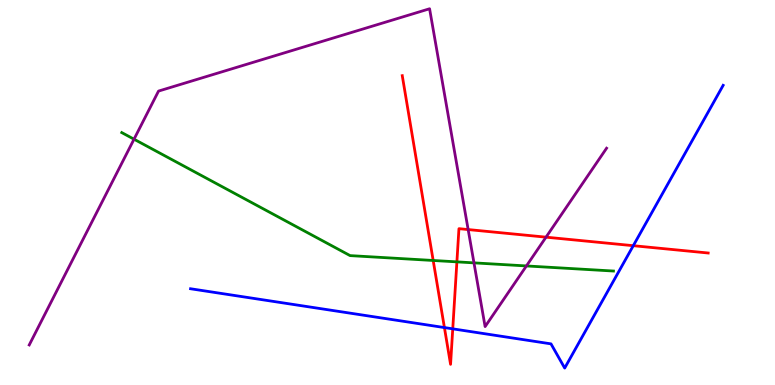[{'lines': ['blue', 'red'], 'intersections': [{'x': 5.73, 'y': 1.49}, {'x': 5.84, 'y': 1.46}, {'x': 8.17, 'y': 3.62}]}, {'lines': ['green', 'red'], 'intersections': [{'x': 5.59, 'y': 3.23}, {'x': 5.9, 'y': 3.2}]}, {'lines': ['purple', 'red'], 'intersections': [{'x': 6.04, 'y': 4.04}, {'x': 7.05, 'y': 3.84}]}, {'lines': ['blue', 'green'], 'intersections': []}, {'lines': ['blue', 'purple'], 'intersections': []}, {'lines': ['green', 'purple'], 'intersections': [{'x': 1.73, 'y': 6.38}, {'x': 6.12, 'y': 3.17}, {'x': 6.79, 'y': 3.09}]}]